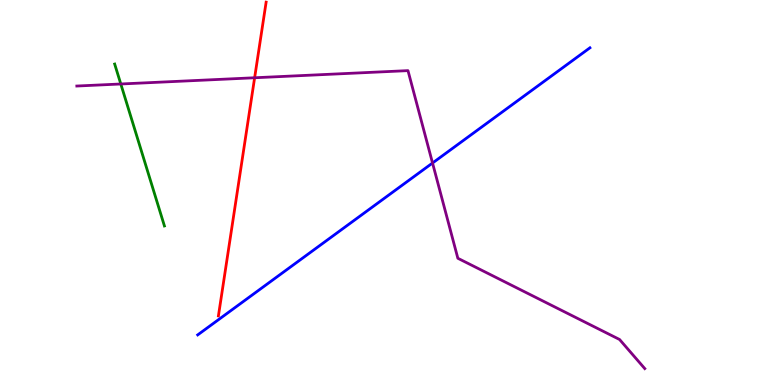[{'lines': ['blue', 'red'], 'intersections': []}, {'lines': ['green', 'red'], 'intersections': []}, {'lines': ['purple', 'red'], 'intersections': [{'x': 3.29, 'y': 7.98}]}, {'lines': ['blue', 'green'], 'intersections': []}, {'lines': ['blue', 'purple'], 'intersections': [{'x': 5.58, 'y': 5.77}]}, {'lines': ['green', 'purple'], 'intersections': [{'x': 1.56, 'y': 7.82}]}]